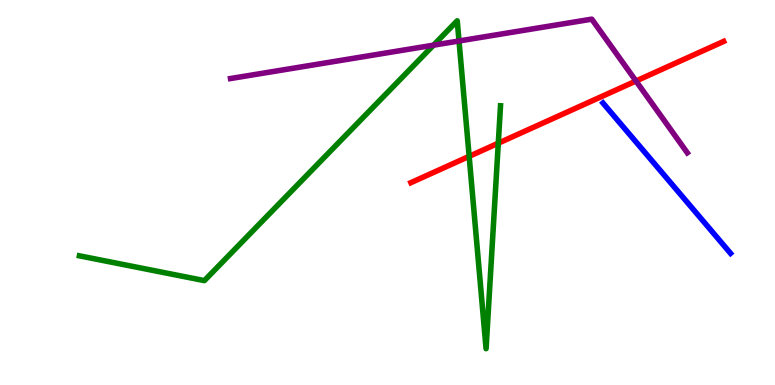[{'lines': ['blue', 'red'], 'intersections': []}, {'lines': ['green', 'red'], 'intersections': [{'x': 6.05, 'y': 5.94}, {'x': 6.43, 'y': 6.28}]}, {'lines': ['purple', 'red'], 'intersections': [{'x': 8.21, 'y': 7.9}]}, {'lines': ['blue', 'green'], 'intersections': []}, {'lines': ['blue', 'purple'], 'intersections': []}, {'lines': ['green', 'purple'], 'intersections': [{'x': 5.59, 'y': 8.83}, {'x': 5.92, 'y': 8.94}]}]